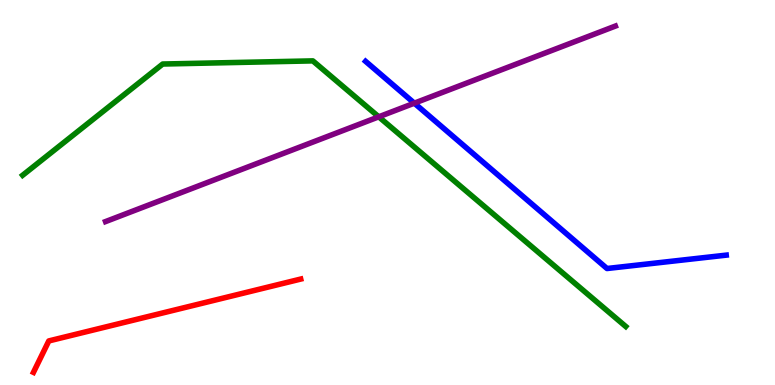[{'lines': ['blue', 'red'], 'intersections': []}, {'lines': ['green', 'red'], 'intersections': []}, {'lines': ['purple', 'red'], 'intersections': []}, {'lines': ['blue', 'green'], 'intersections': []}, {'lines': ['blue', 'purple'], 'intersections': [{'x': 5.35, 'y': 7.32}]}, {'lines': ['green', 'purple'], 'intersections': [{'x': 4.89, 'y': 6.97}]}]